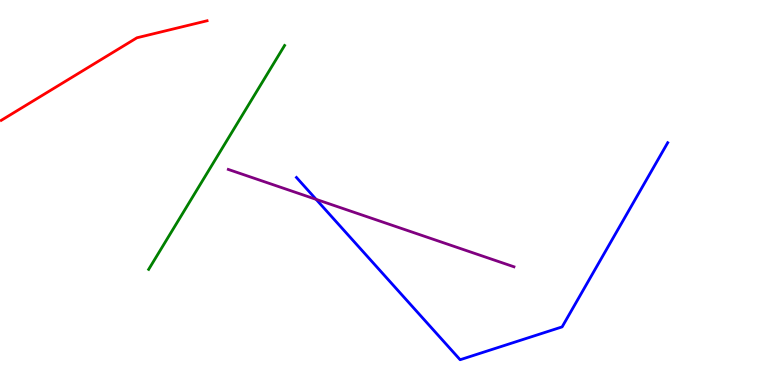[{'lines': ['blue', 'red'], 'intersections': []}, {'lines': ['green', 'red'], 'intersections': []}, {'lines': ['purple', 'red'], 'intersections': []}, {'lines': ['blue', 'green'], 'intersections': []}, {'lines': ['blue', 'purple'], 'intersections': [{'x': 4.08, 'y': 4.82}]}, {'lines': ['green', 'purple'], 'intersections': []}]